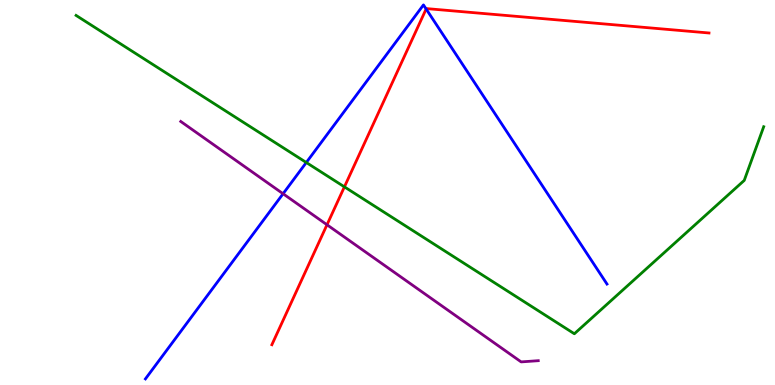[{'lines': ['blue', 'red'], 'intersections': [{'x': 5.5, 'y': 9.77}]}, {'lines': ['green', 'red'], 'intersections': [{'x': 4.44, 'y': 5.15}]}, {'lines': ['purple', 'red'], 'intersections': [{'x': 4.22, 'y': 4.16}]}, {'lines': ['blue', 'green'], 'intersections': [{'x': 3.95, 'y': 5.78}]}, {'lines': ['blue', 'purple'], 'intersections': [{'x': 3.65, 'y': 4.97}]}, {'lines': ['green', 'purple'], 'intersections': []}]